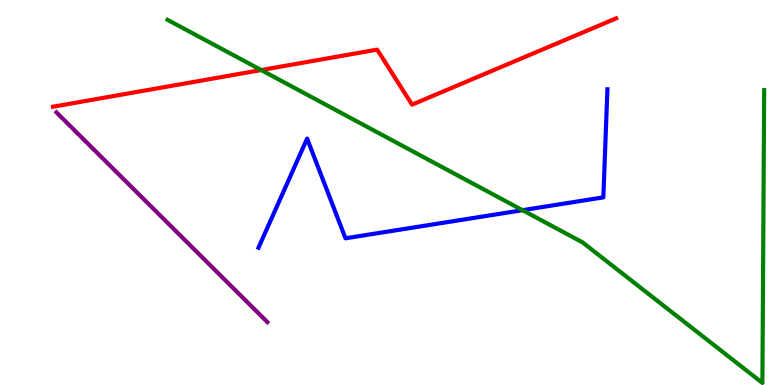[{'lines': ['blue', 'red'], 'intersections': []}, {'lines': ['green', 'red'], 'intersections': [{'x': 3.37, 'y': 8.18}]}, {'lines': ['purple', 'red'], 'intersections': []}, {'lines': ['blue', 'green'], 'intersections': [{'x': 6.74, 'y': 4.54}]}, {'lines': ['blue', 'purple'], 'intersections': []}, {'lines': ['green', 'purple'], 'intersections': []}]